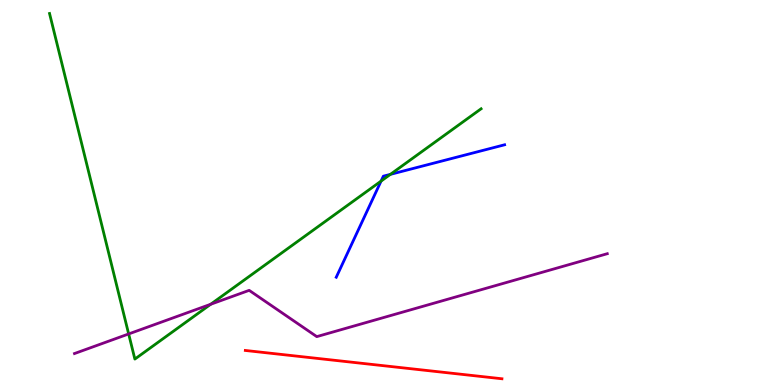[{'lines': ['blue', 'red'], 'intersections': []}, {'lines': ['green', 'red'], 'intersections': []}, {'lines': ['purple', 'red'], 'intersections': []}, {'lines': ['blue', 'green'], 'intersections': [{'x': 4.92, 'y': 5.3}, {'x': 5.04, 'y': 5.47}]}, {'lines': ['blue', 'purple'], 'intersections': []}, {'lines': ['green', 'purple'], 'intersections': [{'x': 1.66, 'y': 1.33}, {'x': 2.72, 'y': 2.1}]}]